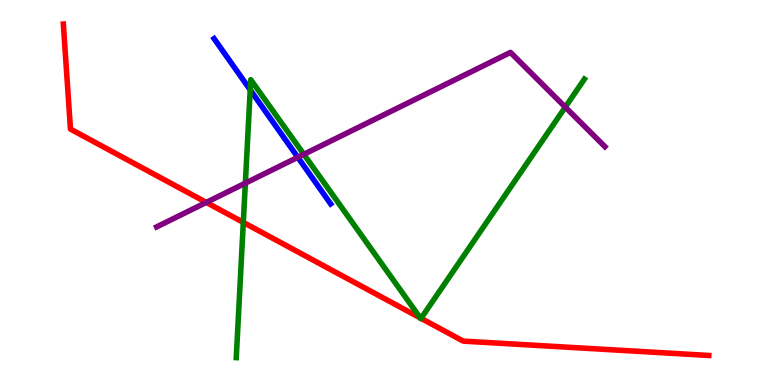[{'lines': ['blue', 'red'], 'intersections': []}, {'lines': ['green', 'red'], 'intersections': [{'x': 3.14, 'y': 4.22}, {'x': 5.42, 'y': 1.74}, {'x': 5.43, 'y': 1.73}]}, {'lines': ['purple', 'red'], 'intersections': [{'x': 2.66, 'y': 4.74}]}, {'lines': ['blue', 'green'], 'intersections': [{'x': 3.23, 'y': 7.67}]}, {'lines': ['blue', 'purple'], 'intersections': [{'x': 3.84, 'y': 5.91}]}, {'lines': ['green', 'purple'], 'intersections': [{'x': 3.17, 'y': 5.24}, {'x': 3.92, 'y': 5.99}, {'x': 7.29, 'y': 7.22}]}]